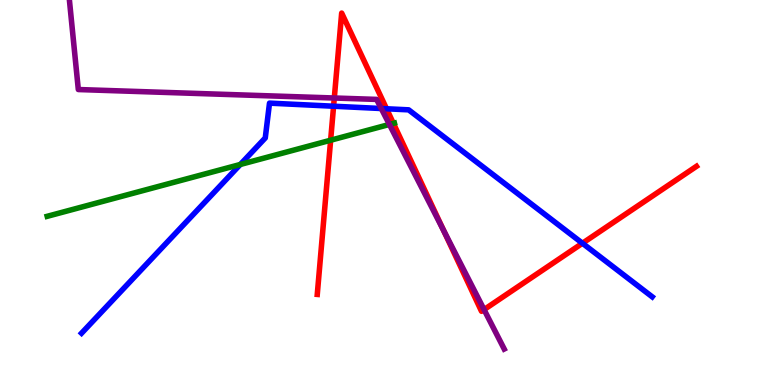[{'lines': ['blue', 'red'], 'intersections': [{'x': 4.3, 'y': 7.24}, {'x': 4.99, 'y': 7.17}, {'x': 7.52, 'y': 3.68}]}, {'lines': ['green', 'red'], 'intersections': [{'x': 4.27, 'y': 6.36}, {'x': 5.08, 'y': 6.8}]}, {'lines': ['purple', 'red'], 'intersections': [{'x': 4.31, 'y': 7.45}, {'x': 5.73, 'y': 4.01}, {'x': 6.25, 'y': 1.96}]}, {'lines': ['blue', 'green'], 'intersections': [{'x': 3.1, 'y': 5.73}]}, {'lines': ['blue', 'purple'], 'intersections': [{'x': 4.92, 'y': 7.18}]}, {'lines': ['green', 'purple'], 'intersections': [{'x': 5.02, 'y': 6.77}]}]